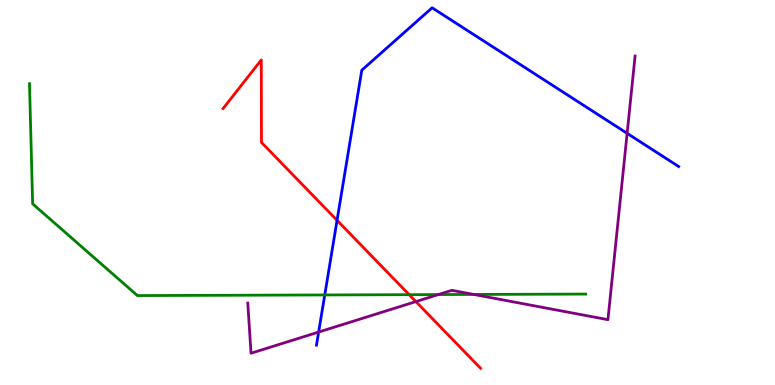[{'lines': ['blue', 'red'], 'intersections': [{'x': 4.35, 'y': 4.28}]}, {'lines': ['green', 'red'], 'intersections': [{'x': 5.28, 'y': 2.35}]}, {'lines': ['purple', 'red'], 'intersections': [{'x': 5.37, 'y': 2.17}]}, {'lines': ['blue', 'green'], 'intersections': [{'x': 4.19, 'y': 2.34}]}, {'lines': ['blue', 'purple'], 'intersections': [{'x': 4.11, 'y': 1.38}, {'x': 8.09, 'y': 6.54}]}, {'lines': ['green', 'purple'], 'intersections': [{'x': 5.66, 'y': 2.35}, {'x': 6.11, 'y': 2.35}]}]